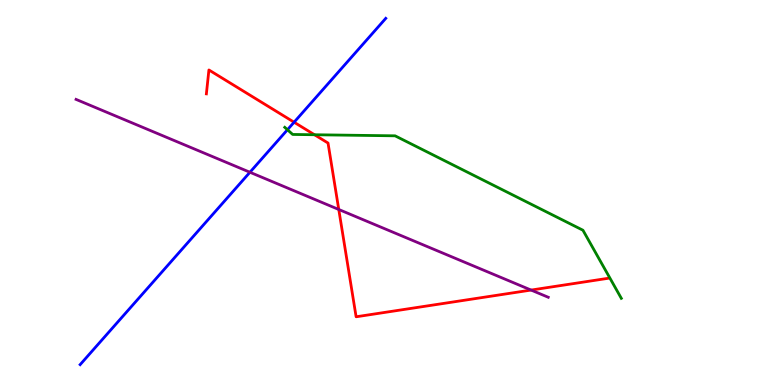[{'lines': ['blue', 'red'], 'intersections': [{'x': 3.79, 'y': 6.83}]}, {'lines': ['green', 'red'], 'intersections': [{'x': 4.06, 'y': 6.5}]}, {'lines': ['purple', 'red'], 'intersections': [{'x': 4.37, 'y': 4.56}, {'x': 6.85, 'y': 2.47}]}, {'lines': ['blue', 'green'], 'intersections': [{'x': 3.71, 'y': 6.63}]}, {'lines': ['blue', 'purple'], 'intersections': [{'x': 3.22, 'y': 5.53}]}, {'lines': ['green', 'purple'], 'intersections': []}]